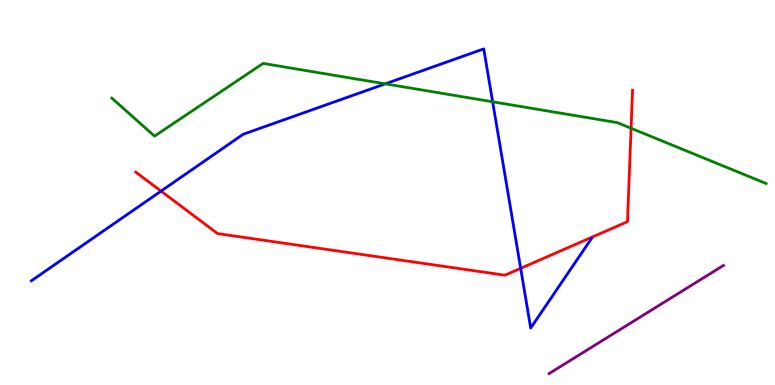[{'lines': ['blue', 'red'], 'intersections': [{'x': 2.08, 'y': 5.04}, {'x': 6.72, 'y': 3.03}]}, {'lines': ['green', 'red'], 'intersections': [{'x': 8.14, 'y': 6.67}]}, {'lines': ['purple', 'red'], 'intersections': []}, {'lines': ['blue', 'green'], 'intersections': [{'x': 4.97, 'y': 7.82}, {'x': 6.36, 'y': 7.36}]}, {'lines': ['blue', 'purple'], 'intersections': []}, {'lines': ['green', 'purple'], 'intersections': []}]